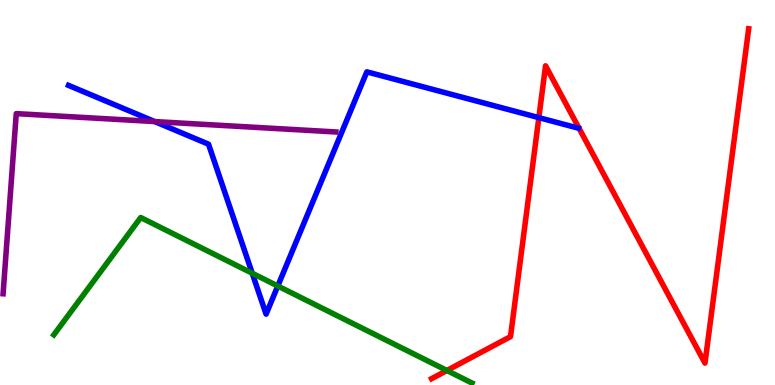[{'lines': ['blue', 'red'], 'intersections': [{'x': 6.95, 'y': 6.94}]}, {'lines': ['green', 'red'], 'intersections': [{'x': 5.77, 'y': 0.377}]}, {'lines': ['purple', 'red'], 'intersections': []}, {'lines': ['blue', 'green'], 'intersections': [{'x': 3.25, 'y': 2.9}, {'x': 3.58, 'y': 2.57}]}, {'lines': ['blue', 'purple'], 'intersections': [{'x': 2.0, 'y': 6.84}]}, {'lines': ['green', 'purple'], 'intersections': []}]